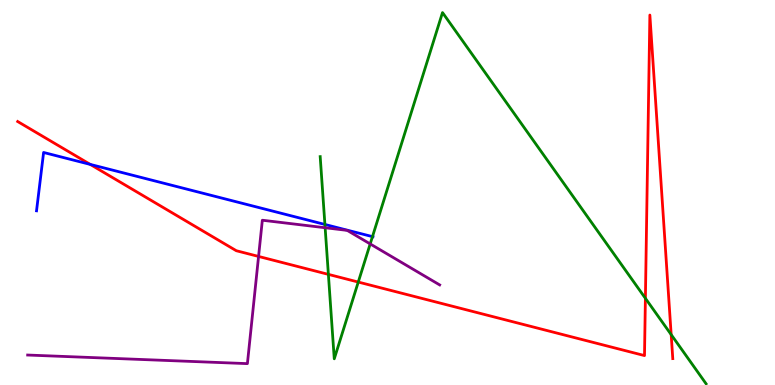[{'lines': ['blue', 'red'], 'intersections': [{'x': 1.16, 'y': 5.73}]}, {'lines': ['green', 'red'], 'intersections': [{'x': 4.24, 'y': 2.87}, {'x': 4.62, 'y': 2.67}, {'x': 8.33, 'y': 2.25}, {'x': 8.66, 'y': 1.31}]}, {'lines': ['purple', 'red'], 'intersections': [{'x': 3.34, 'y': 3.34}]}, {'lines': ['blue', 'green'], 'intersections': [{'x': 4.19, 'y': 4.17}, {'x': 4.81, 'y': 3.85}]}, {'lines': ['blue', 'purple'], 'intersections': []}, {'lines': ['green', 'purple'], 'intersections': [{'x': 4.2, 'y': 4.08}, {'x': 4.78, 'y': 3.66}]}]